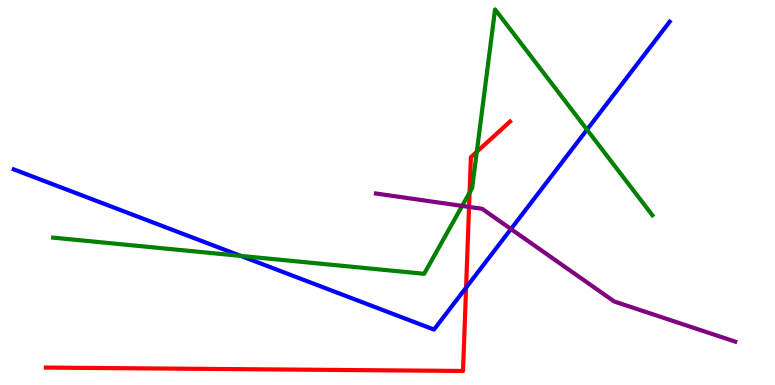[{'lines': ['blue', 'red'], 'intersections': [{'x': 6.01, 'y': 2.53}]}, {'lines': ['green', 'red'], 'intersections': [{'x': 6.06, 'y': 5.0}, {'x': 6.15, 'y': 6.06}]}, {'lines': ['purple', 'red'], 'intersections': [{'x': 6.05, 'y': 4.63}]}, {'lines': ['blue', 'green'], 'intersections': [{'x': 3.11, 'y': 3.35}, {'x': 7.57, 'y': 6.63}]}, {'lines': ['blue', 'purple'], 'intersections': [{'x': 6.59, 'y': 4.05}]}, {'lines': ['green', 'purple'], 'intersections': [{'x': 5.96, 'y': 4.65}]}]